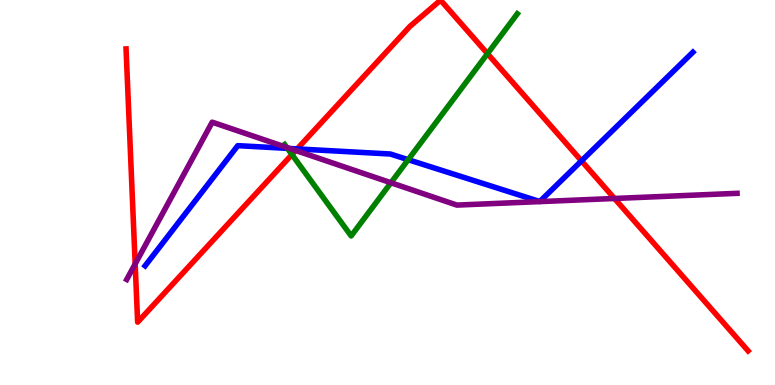[{'lines': ['blue', 'red'], 'intersections': [{'x': 3.83, 'y': 6.13}, {'x': 7.5, 'y': 5.82}]}, {'lines': ['green', 'red'], 'intersections': [{'x': 3.77, 'y': 5.99}, {'x': 6.29, 'y': 8.61}]}, {'lines': ['purple', 'red'], 'intersections': [{'x': 1.74, 'y': 3.14}, {'x': 3.82, 'y': 6.09}, {'x': 7.93, 'y': 4.84}]}, {'lines': ['blue', 'green'], 'intersections': [{'x': 3.71, 'y': 6.15}, {'x': 5.27, 'y': 5.85}]}, {'lines': ['blue', 'purple'], 'intersections': [{'x': 3.74, 'y': 6.14}]}, {'lines': ['green', 'purple'], 'intersections': [{'x': 3.7, 'y': 6.17}, {'x': 5.04, 'y': 5.25}]}]